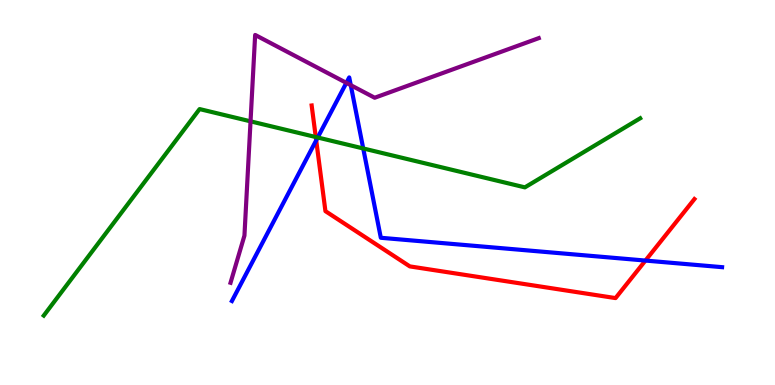[{'lines': ['blue', 'red'], 'intersections': [{'x': 4.08, 'y': 6.35}, {'x': 8.33, 'y': 3.23}]}, {'lines': ['green', 'red'], 'intersections': [{'x': 4.07, 'y': 6.44}]}, {'lines': ['purple', 'red'], 'intersections': []}, {'lines': ['blue', 'green'], 'intersections': [{'x': 4.1, 'y': 6.43}, {'x': 4.69, 'y': 6.14}]}, {'lines': ['blue', 'purple'], 'intersections': [{'x': 4.47, 'y': 7.85}, {'x': 4.53, 'y': 7.79}]}, {'lines': ['green', 'purple'], 'intersections': [{'x': 3.23, 'y': 6.85}]}]